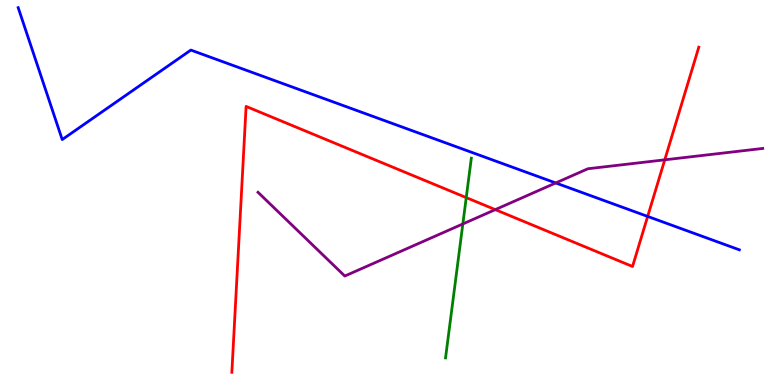[{'lines': ['blue', 'red'], 'intersections': [{'x': 8.36, 'y': 4.38}]}, {'lines': ['green', 'red'], 'intersections': [{'x': 6.02, 'y': 4.87}]}, {'lines': ['purple', 'red'], 'intersections': [{'x': 6.39, 'y': 4.56}, {'x': 8.58, 'y': 5.85}]}, {'lines': ['blue', 'green'], 'intersections': []}, {'lines': ['blue', 'purple'], 'intersections': [{'x': 7.17, 'y': 5.25}]}, {'lines': ['green', 'purple'], 'intersections': [{'x': 5.97, 'y': 4.18}]}]